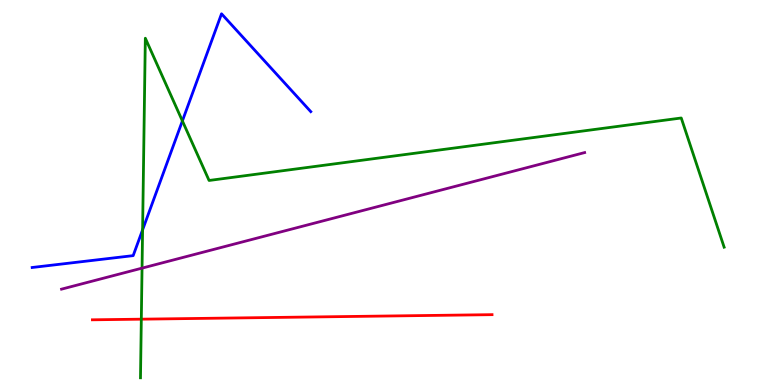[{'lines': ['blue', 'red'], 'intersections': []}, {'lines': ['green', 'red'], 'intersections': [{'x': 1.82, 'y': 1.71}]}, {'lines': ['purple', 'red'], 'intersections': []}, {'lines': ['blue', 'green'], 'intersections': [{'x': 1.84, 'y': 4.03}, {'x': 2.35, 'y': 6.86}]}, {'lines': ['blue', 'purple'], 'intersections': []}, {'lines': ['green', 'purple'], 'intersections': [{'x': 1.83, 'y': 3.04}]}]